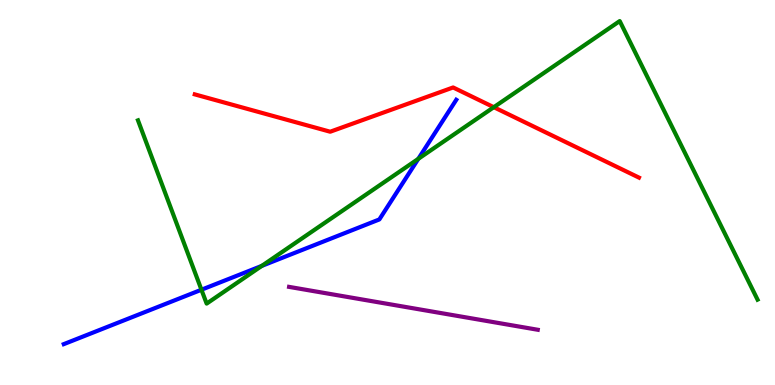[{'lines': ['blue', 'red'], 'intersections': []}, {'lines': ['green', 'red'], 'intersections': [{'x': 6.37, 'y': 7.22}]}, {'lines': ['purple', 'red'], 'intersections': []}, {'lines': ['blue', 'green'], 'intersections': [{'x': 2.6, 'y': 2.47}, {'x': 3.38, 'y': 3.09}, {'x': 5.4, 'y': 5.87}]}, {'lines': ['blue', 'purple'], 'intersections': []}, {'lines': ['green', 'purple'], 'intersections': []}]